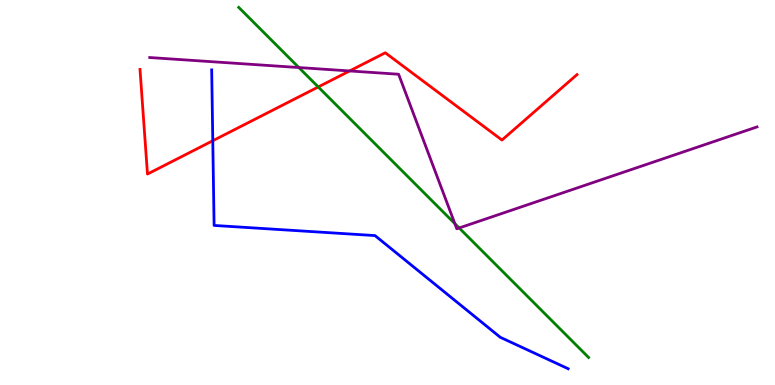[{'lines': ['blue', 'red'], 'intersections': [{'x': 2.75, 'y': 6.34}]}, {'lines': ['green', 'red'], 'intersections': [{'x': 4.11, 'y': 7.74}]}, {'lines': ['purple', 'red'], 'intersections': [{'x': 4.51, 'y': 8.16}]}, {'lines': ['blue', 'green'], 'intersections': []}, {'lines': ['blue', 'purple'], 'intersections': []}, {'lines': ['green', 'purple'], 'intersections': [{'x': 3.86, 'y': 8.25}, {'x': 5.87, 'y': 4.19}, {'x': 5.92, 'y': 4.08}]}]